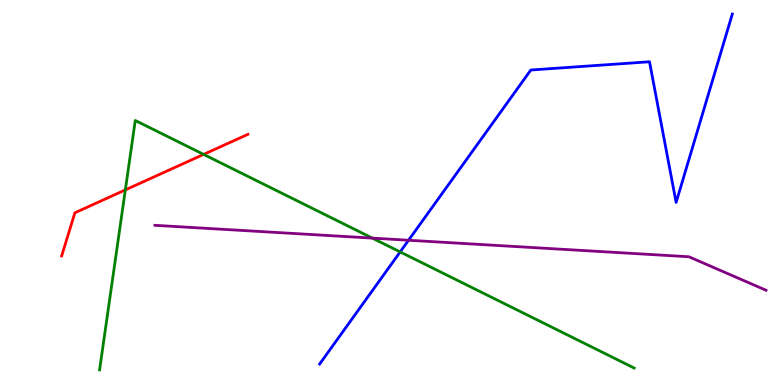[{'lines': ['blue', 'red'], 'intersections': []}, {'lines': ['green', 'red'], 'intersections': [{'x': 1.62, 'y': 5.07}, {'x': 2.63, 'y': 5.99}]}, {'lines': ['purple', 'red'], 'intersections': []}, {'lines': ['blue', 'green'], 'intersections': [{'x': 5.16, 'y': 3.46}]}, {'lines': ['blue', 'purple'], 'intersections': [{'x': 5.27, 'y': 3.76}]}, {'lines': ['green', 'purple'], 'intersections': [{'x': 4.8, 'y': 3.82}]}]